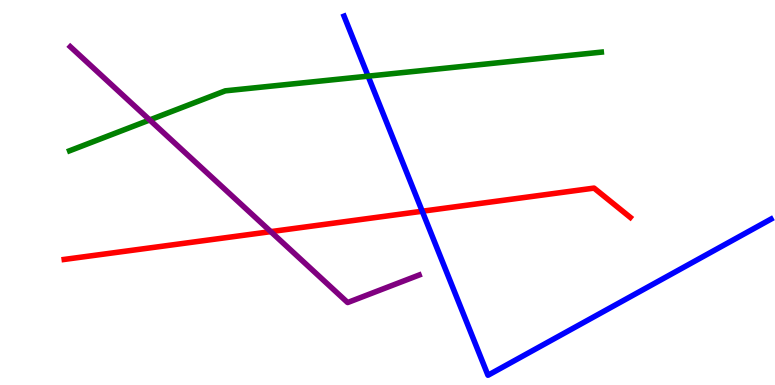[{'lines': ['blue', 'red'], 'intersections': [{'x': 5.45, 'y': 4.51}]}, {'lines': ['green', 'red'], 'intersections': []}, {'lines': ['purple', 'red'], 'intersections': [{'x': 3.49, 'y': 3.98}]}, {'lines': ['blue', 'green'], 'intersections': [{'x': 4.75, 'y': 8.02}]}, {'lines': ['blue', 'purple'], 'intersections': []}, {'lines': ['green', 'purple'], 'intersections': [{'x': 1.93, 'y': 6.88}]}]